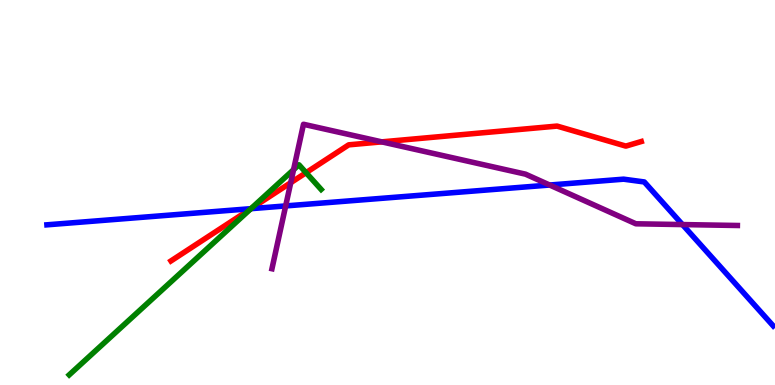[{'lines': ['blue', 'red'], 'intersections': [{'x': 3.24, 'y': 4.58}]}, {'lines': ['green', 'red'], 'intersections': [{'x': 3.24, 'y': 4.58}, {'x': 3.95, 'y': 5.51}]}, {'lines': ['purple', 'red'], 'intersections': [{'x': 3.75, 'y': 5.25}, {'x': 4.93, 'y': 6.32}]}, {'lines': ['blue', 'green'], 'intersections': [{'x': 3.24, 'y': 4.58}]}, {'lines': ['blue', 'purple'], 'intersections': [{'x': 3.69, 'y': 4.65}, {'x': 7.09, 'y': 5.19}, {'x': 8.81, 'y': 4.17}]}, {'lines': ['green', 'purple'], 'intersections': [{'x': 3.79, 'y': 5.59}]}]